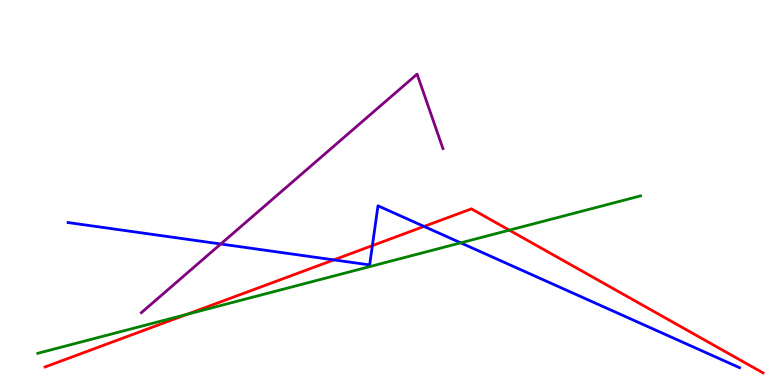[{'lines': ['blue', 'red'], 'intersections': [{'x': 4.31, 'y': 3.25}, {'x': 4.8, 'y': 3.62}, {'x': 5.47, 'y': 4.12}]}, {'lines': ['green', 'red'], 'intersections': [{'x': 2.41, 'y': 1.84}, {'x': 6.57, 'y': 4.02}]}, {'lines': ['purple', 'red'], 'intersections': []}, {'lines': ['blue', 'green'], 'intersections': [{'x': 5.94, 'y': 3.69}]}, {'lines': ['blue', 'purple'], 'intersections': [{'x': 2.85, 'y': 3.66}]}, {'lines': ['green', 'purple'], 'intersections': []}]